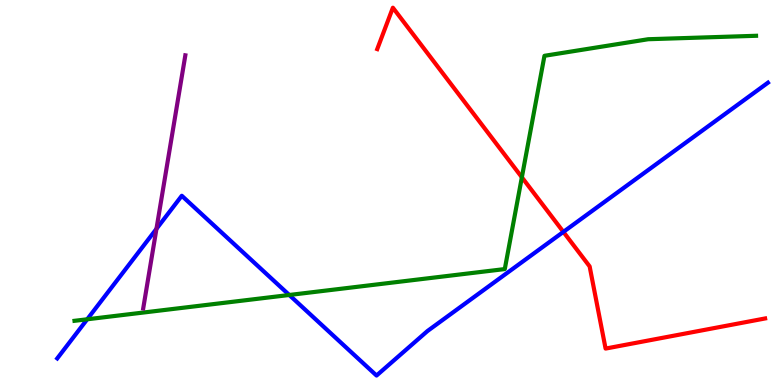[{'lines': ['blue', 'red'], 'intersections': [{'x': 7.27, 'y': 3.98}]}, {'lines': ['green', 'red'], 'intersections': [{'x': 6.73, 'y': 5.4}]}, {'lines': ['purple', 'red'], 'intersections': []}, {'lines': ['blue', 'green'], 'intersections': [{'x': 1.13, 'y': 1.71}, {'x': 3.73, 'y': 2.34}]}, {'lines': ['blue', 'purple'], 'intersections': [{'x': 2.02, 'y': 4.06}]}, {'lines': ['green', 'purple'], 'intersections': []}]